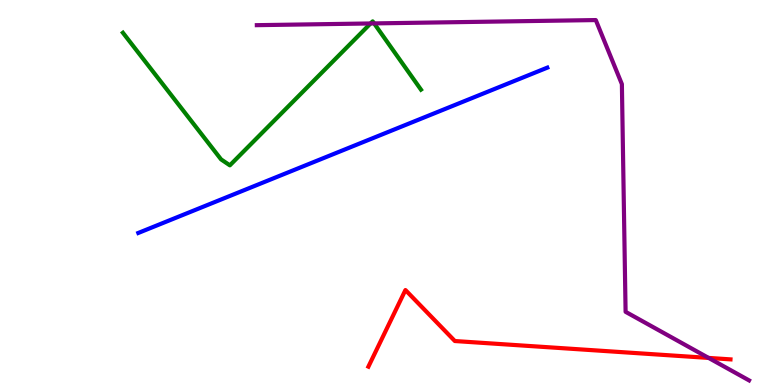[{'lines': ['blue', 'red'], 'intersections': []}, {'lines': ['green', 'red'], 'intersections': []}, {'lines': ['purple', 'red'], 'intersections': [{'x': 9.14, 'y': 0.703}]}, {'lines': ['blue', 'green'], 'intersections': []}, {'lines': ['blue', 'purple'], 'intersections': []}, {'lines': ['green', 'purple'], 'intersections': [{'x': 4.78, 'y': 9.39}, {'x': 4.83, 'y': 9.39}]}]